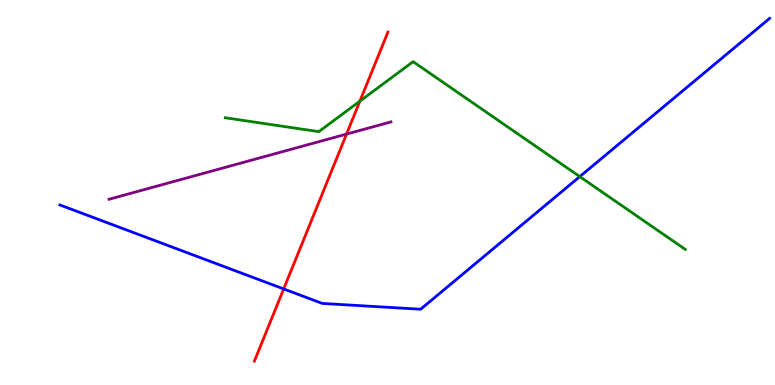[{'lines': ['blue', 'red'], 'intersections': [{'x': 3.66, 'y': 2.5}]}, {'lines': ['green', 'red'], 'intersections': [{'x': 4.64, 'y': 7.37}]}, {'lines': ['purple', 'red'], 'intersections': [{'x': 4.47, 'y': 6.52}]}, {'lines': ['blue', 'green'], 'intersections': [{'x': 7.48, 'y': 5.41}]}, {'lines': ['blue', 'purple'], 'intersections': []}, {'lines': ['green', 'purple'], 'intersections': []}]